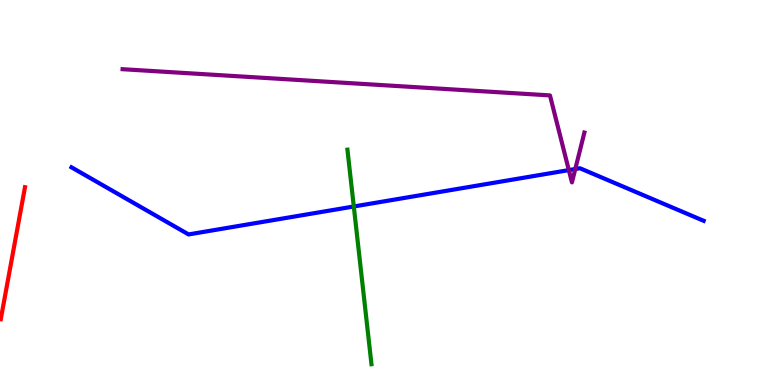[{'lines': ['blue', 'red'], 'intersections': []}, {'lines': ['green', 'red'], 'intersections': []}, {'lines': ['purple', 'red'], 'intersections': []}, {'lines': ['blue', 'green'], 'intersections': [{'x': 4.57, 'y': 4.64}]}, {'lines': ['blue', 'purple'], 'intersections': [{'x': 7.34, 'y': 5.58}, {'x': 7.42, 'y': 5.61}]}, {'lines': ['green', 'purple'], 'intersections': []}]